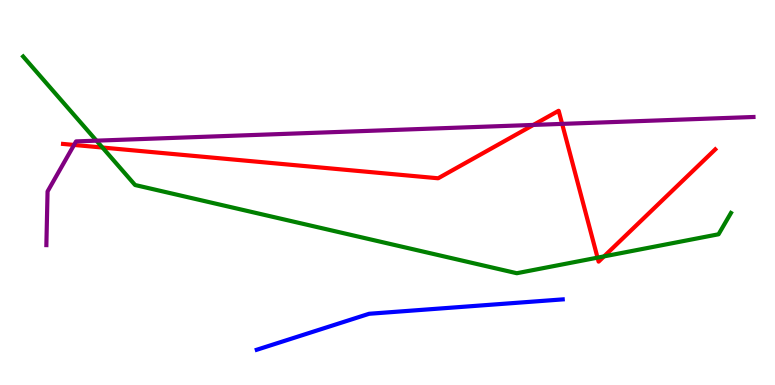[{'lines': ['blue', 'red'], 'intersections': []}, {'lines': ['green', 'red'], 'intersections': [{'x': 1.32, 'y': 6.17}, {'x': 7.71, 'y': 3.31}, {'x': 7.79, 'y': 3.34}]}, {'lines': ['purple', 'red'], 'intersections': [{'x': 0.956, 'y': 6.24}, {'x': 6.88, 'y': 6.76}, {'x': 7.25, 'y': 6.78}]}, {'lines': ['blue', 'green'], 'intersections': []}, {'lines': ['blue', 'purple'], 'intersections': []}, {'lines': ['green', 'purple'], 'intersections': [{'x': 1.24, 'y': 6.35}]}]